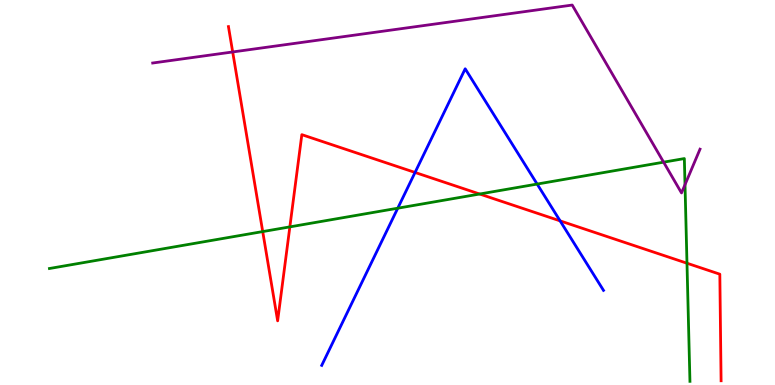[{'lines': ['blue', 'red'], 'intersections': [{'x': 5.36, 'y': 5.52}, {'x': 7.23, 'y': 4.26}]}, {'lines': ['green', 'red'], 'intersections': [{'x': 3.39, 'y': 3.98}, {'x': 3.74, 'y': 4.11}, {'x': 6.19, 'y': 4.96}, {'x': 8.86, 'y': 3.16}]}, {'lines': ['purple', 'red'], 'intersections': [{'x': 3.0, 'y': 8.65}]}, {'lines': ['blue', 'green'], 'intersections': [{'x': 5.13, 'y': 4.59}, {'x': 6.93, 'y': 5.22}]}, {'lines': ['blue', 'purple'], 'intersections': []}, {'lines': ['green', 'purple'], 'intersections': [{'x': 8.56, 'y': 5.79}, {'x': 8.84, 'y': 5.2}]}]